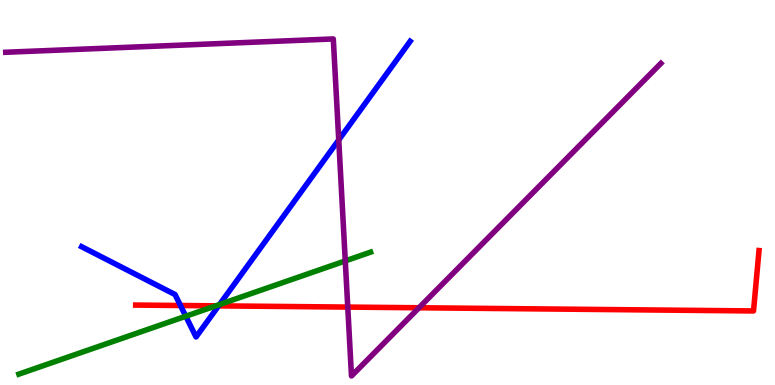[{'lines': ['blue', 'red'], 'intersections': [{'x': 2.33, 'y': 2.07}, {'x': 2.82, 'y': 2.06}]}, {'lines': ['green', 'red'], 'intersections': [{'x': 2.78, 'y': 2.06}]}, {'lines': ['purple', 'red'], 'intersections': [{'x': 4.49, 'y': 2.02}, {'x': 5.41, 'y': 2.01}]}, {'lines': ['blue', 'green'], 'intersections': [{'x': 2.4, 'y': 1.79}, {'x': 2.83, 'y': 2.09}]}, {'lines': ['blue', 'purple'], 'intersections': [{'x': 4.37, 'y': 6.37}]}, {'lines': ['green', 'purple'], 'intersections': [{'x': 4.46, 'y': 3.22}]}]